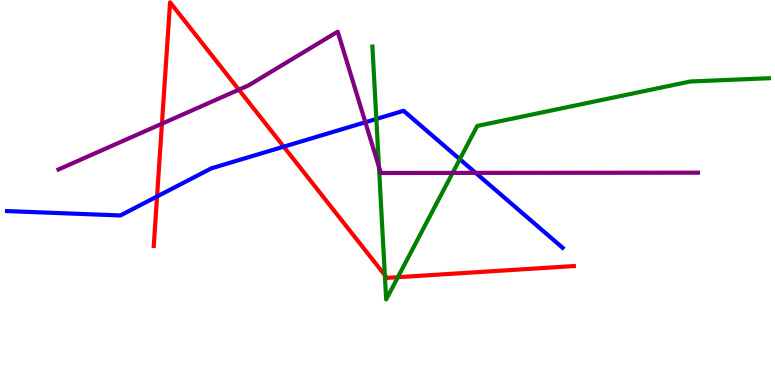[{'lines': ['blue', 'red'], 'intersections': [{'x': 2.03, 'y': 4.9}, {'x': 3.66, 'y': 6.19}]}, {'lines': ['green', 'red'], 'intersections': [{'x': 4.97, 'y': 2.85}, {'x': 5.13, 'y': 2.8}]}, {'lines': ['purple', 'red'], 'intersections': [{'x': 2.09, 'y': 6.79}, {'x': 3.08, 'y': 7.67}]}, {'lines': ['blue', 'green'], 'intersections': [{'x': 4.86, 'y': 6.91}, {'x': 5.93, 'y': 5.86}]}, {'lines': ['blue', 'purple'], 'intersections': [{'x': 4.71, 'y': 6.82}, {'x': 6.14, 'y': 5.51}]}, {'lines': ['green', 'purple'], 'intersections': [{'x': 4.89, 'y': 5.67}, {'x': 5.84, 'y': 5.51}]}]